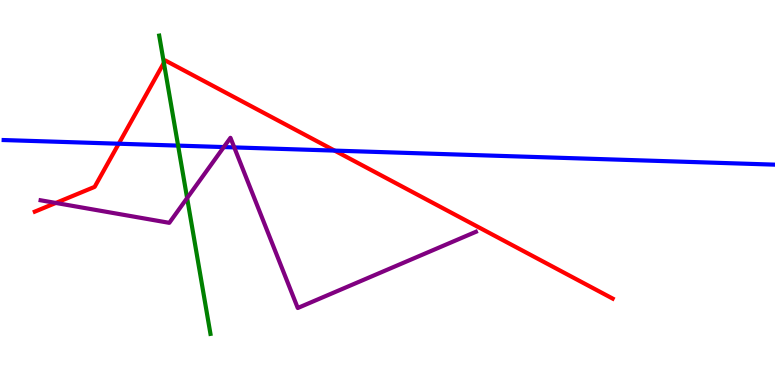[{'lines': ['blue', 'red'], 'intersections': [{'x': 1.53, 'y': 6.27}, {'x': 4.32, 'y': 6.09}]}, {'lines': ['green', 'red'], 'intersections': [{'x': 2.11, 'y': 8.37}]}, {'lines': ['purple', 'red'], 'intersections': [{'x': 0.72, 'y': 4.73}]}, {'lines': ['blue', 'green'], 'intersections': [{'x': 2.3, 'y': 6.22}]}, {'lines': ['blue', 'purple'], 'intersections': [{'x': 2.89, 'y': 6.18}, {'x': 3.02, 'y': 6.17}]}, {'lines': ['green', 'purple'], 'intersections': [{'x': 2.41, 'y': 4.86}]}]